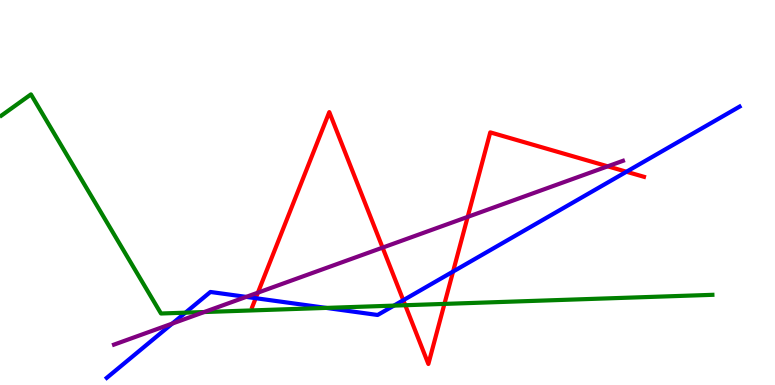[{'lines': ['blue', 'red'], 'intersections': [{'x': 3.3, 'y': 2.25}, {'x': 5.2, 'y': 2.2}, {'x': 5.85, 'y': 2.95}, {'x': 8.08, 'y': 5.54}]}, {'lines': ['green', 'red'], 'intersections': [{'x': 5.23, 'y': 2.07}, {'x': 5.73, 'y': 2.11}]}, {'lines': ['purple', 'red'], 'intersections': [{'x': 3.33, 'y': 2.4}, {'x': 4.94, 'y': 3.57}, {'x': 6.03, 'y': 4.37}, {'x': 7.84, 'y': 5.68}]}, {'lines': ['blue', 'green'], 'intersections': [{'x': 2.39, 'y': 1.88}, {'x': 4.21, 'y': 2.0}, {'x': 5.08, 'y': 2.06}]}, {'lines': ['blue', 'purple'], 'intersections': [{'x': 2.22, 'y': 1.6}, {'x': 3.18, 'y': 2.29}]}, {'lines': ['green', 'purple'], 'intersections': [{'x': 2.64, 'y': 1.9}]}]